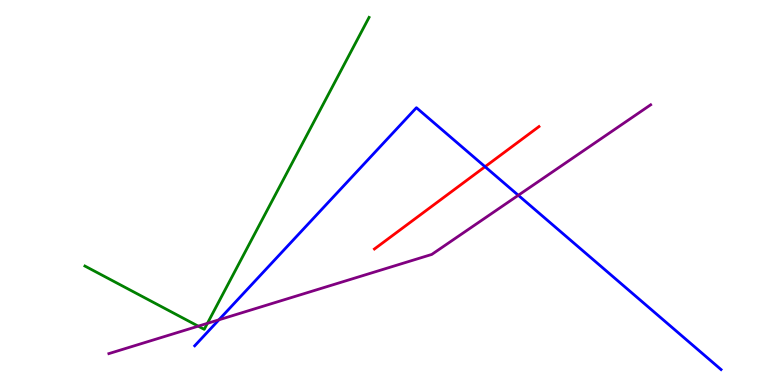[{'lines': ['blue', 'red'], 'intersections': [{'x': 6.26, 'y': 5.67}]}, {'lines': ['green', 'red'], 'intersections': []}, {'lines': ['purple', 'red'], 'intersections': []}, {'lines': ['blue', 'green'], 'intersections': []}, {'lines': ['blue', 'purple'], 'intersections': [{'x': 2.82, 'y': 1.69}, {'x': 6.69, 'y': 4.93}]}, {'lines': ['green', 'purple'], 'intersections': [{'x': 2.56, 'y': 1.53}, {'x': 2.68, 'y': 1.6}]}]